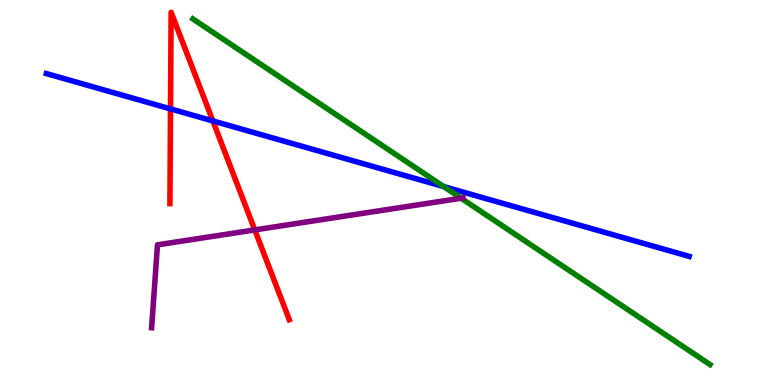[{'lines': ['blue', 'red'], 'intersections': [{'x': 2.2, 'y': 7.17}, {'x': 2.75, 'y': 6.86}]}, {'lines': ['green', 'red'], 'intersections': []}, {'lines': ['purple', 'red'], 'intersections': [{'x': 3.29, 'y': 4.03}]}, {'lines': ['blue', 'green'], 'intersections': [{'x': 5.73, 'y': 5.15}]}, {'lines': ['blue', 'purple'], 'intersections': []}, {'lines': ['green', 'purple'], 'intersections': [{'x': 5.95, 'y': 4.85}]}]